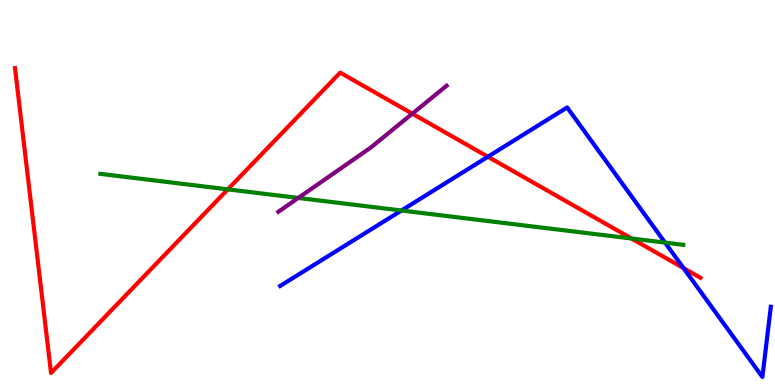[{'lines': ['blue', 'red'], 'intersections': [{'x': 6.3, 'y': 5.93}, {'x': 8.82, 'y': 3.04}]}, {'lines': ['green', 'red'], 'intersections': [{'x': 2.94, 'y': 5.08}, {'x': 8.15, 'y': 3.8}]}, {'lines': ['purple', 'red'], 'intersections': [{'x': 5.32, 'y': 7.05}]}, {'lines': ['blue', 'green'], 'intersections': [{'x': 5.18, 'y': 4.53}, {'x': 8.58, 'y': 3.7}]}, {'lines': ['blue', 'purple'], 'intersections': []}, {'lines': ['green', 'purple'], 'intersections': [{'x': 3.85, 'y': 4.86}]}]